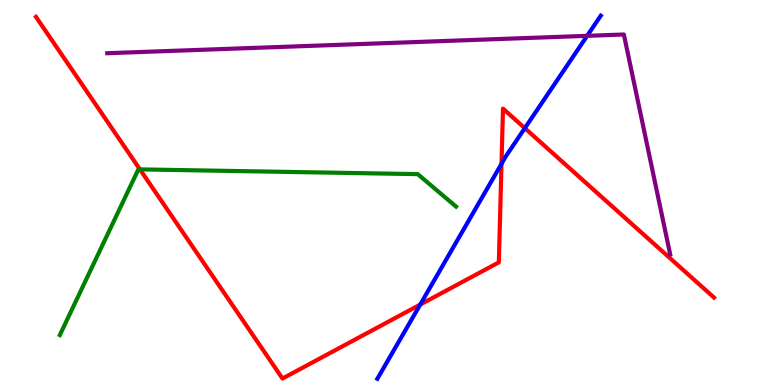[{'lines': ['blue', 'red'], 'intersections': [{'x': 5.42, 'y': 2.09}, {'x': 6.47, 'y': 5.74}, {'x': 6.77, 'y': 6.67}]}, {'lines': ['green', 'red'], 'intersections': [{'x': 1.81, 'y': 5.6}]}, {'lines': ['purple', 'red'], 'intersections': []}, {'lines': ['blue', 'green'], 'intersections': []}, {'lines': ['blue', 'purple'], 'intersections': [{'x': 7.58, 'y': 9.07}]}, {'lines': ['green', 'purple'], 'intersections': []}]